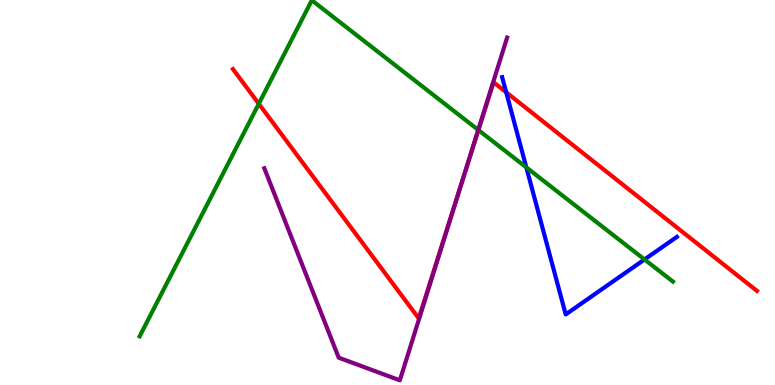[{'lines': ['blue', 'red'], 'intersections': [{'x': 6.53, 'y': 7.6}]}, {'lines': ['green', 'red'], 'intersections': [{'x': 3.34, 'y': 7.3}, {'x': 6.17, 'y': 6.62}]}, {'lines': ['purple', 'red'], 'intersections': [{'x': 5.92, 'y': 5.03}]}, {'lines': ['blue', 'green'], 'intersections': [{'x': 6.79, 'y': 5.65}, {'x': 8.32, 'y': 3.26}]}, {'lines': ['blue', 'purple'], 'intersections': []}, {'lines': ['green', 'purple'], 'intersections': [{'x': 6.17, 'y': 6.63}]}]